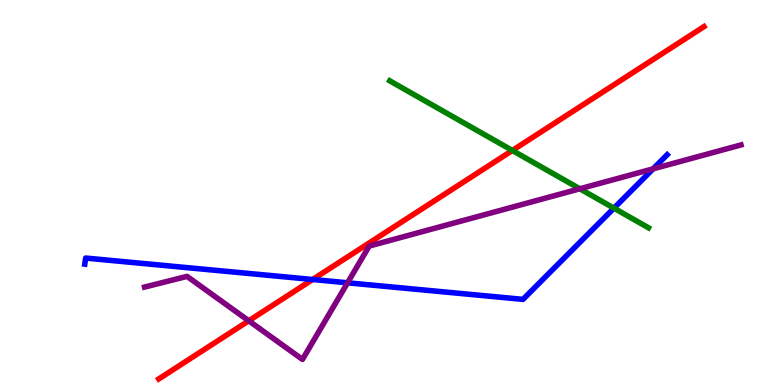[{'lines': ['blue', 'red'], 'intersections': [{'x': 4.03, 'y': 2.74}]}, {'lines': ['green', 'red'], 'intersections': [{'x': 6.61, 'y': 6.09}]}, {'lines': ['purple', 'red'], 'intersections': [{'x': 3.21, 'y': 1.67}]}, {'lines': ['blue', 'green'], 'intersections': [{'x': 7.92, 'y': 4.59}]}, {'lines': ['blue', 'purple'], 'intersections': [{'x': 4.48, 'y': 2.65}, {'x': 8.43, 'y': 5.61}]}, {'lines': ['green', 'purple'], 'intersections': [{'x': 7.48, 'y': 5.1}]}]